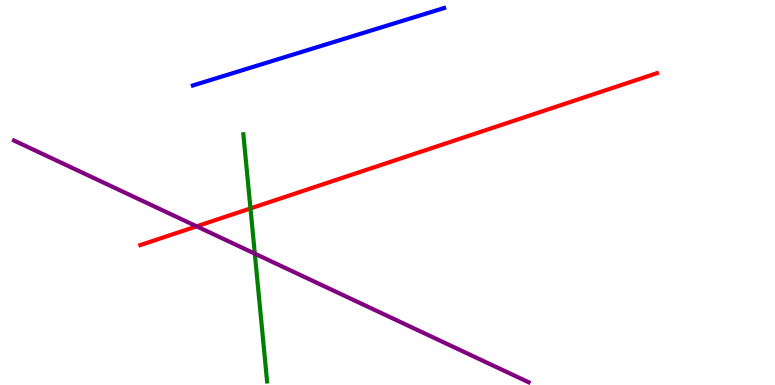[{'lines': ['blue', 'red'], 'intersections': []}, {'lines': ['green', 'red'], 'intersections': [{'x': 3.23, 'y': 4.59}]}, {'lines': ['purple', 'red'], 'intersections': [{'x': 2.54, 'y': 4.12}]}, {'lines': ['blue', 'green'], 'intersections': []}, {'lines': ['blue', 'purple'], 'intersections': []}, {'lines': ['green', 'purple'], 'intersections': [{'x': 3.29, 'y': 3.41}]}]